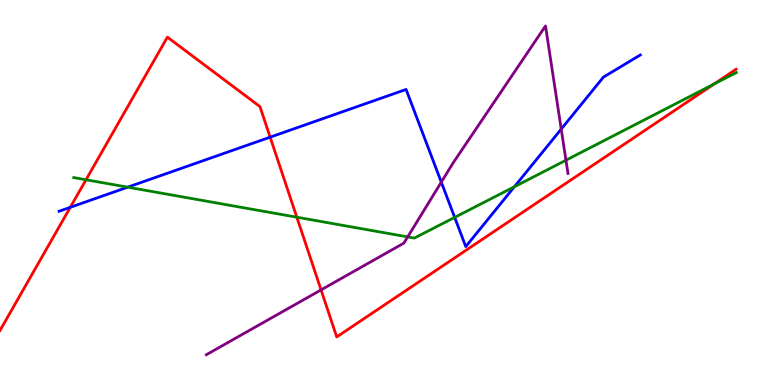[{'lines': ['blue', 'red'], 'intersections': [{'x': 0.907, 'y': 4.61}, {'x': 3.49, 'y': 6.44}]}, {'lines': ['green', 'red'], 'intersections': [{'x': 1.11, 'y': 5.33}, {'x': 3.83, 'y': 4.36}, {'x': 9.21, 'y': 7.82}]}, {'lines': ['purple', 'red'], 'intersections': [{'x': 4.14, 'y': 2.47}]}, {'lines': ['blue', 'green'], 'intersections': [{'x': 1.65, 'y': 5.14}, {'x': 5.87, 'y': 4.35}, {'x': 6.64, 'y': 5.15}]}, {'lines': ['blue', 'purple'], 'intersections': [{'x': 5.69, 'y': 5.27}, {'x': 7.24, 'y': 6.65}]}, {'lines': ['green', 'purple'], 'intersections': [{'x': 5.26, 'y': 3.85}, {'x': 7.3, 'y': 5.84}]}]